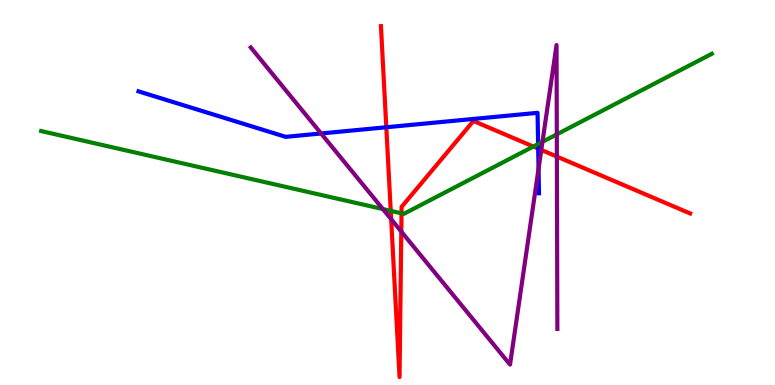[{'lines': ['blue', 'red'], 'intersections': [{'x': 4.98, 'y': 6.69}, {'x': 6.94, 'y': 6.14}]}, {'lines': ['green', 'red'], 'intersections': [{'x': 5.04, 'y': 4.52}, {'x': 5.18, 'y': 4.46}, {'x': 6.88, 'y': 6.19}]}, {'lines': ['purple', 'red'], 'intersections': [{'x': 5.05, 'y': 4.31}, {'x': 5.18, 'y': 3.98}, {'x': 6.98, 'y': 6.11}, {'x': 7.19, 'y': 5.93}]}, {'lines': ['blue', 'green'], 'intersections': [{'x': 6.94, 'y': 6.26}]}, {'lines': ['blue', 'purple'], 'intersections': [{'x': 4.14, 'y': 6.53}, {'x': 6.95, 'y': 5.62}]}, {'lines': ['green', 'purple'], 'intersections': [{'x': 4.94, 'y': 4.57}, {'x': 7.0, 'y': 6.32}, {'x': 7.18, 'y': 6.51}]}]